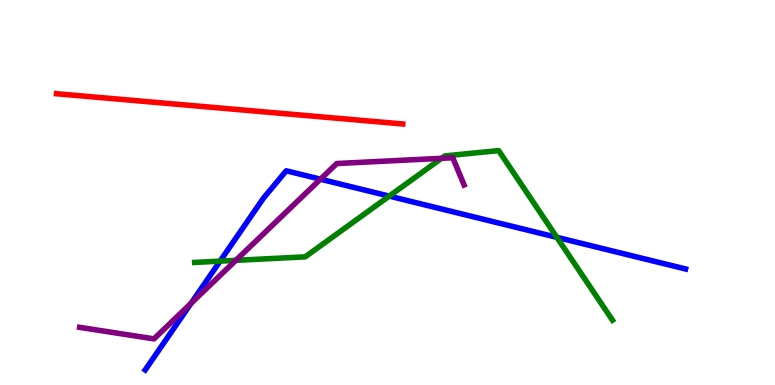[{'lines': ['blue', 'red'], 'intersections': []}, {'lines': ['green', 'red'], 'intersections': []}, {'lines': ['purple', 'red'], 'intersections': []}, {'lines': ['blue', 'green'], 'intersections': [{'x': 2.84, 'y': 3.22}, {'x': 5.02, 'y': 4.91}, {'x': 7.19, 'y': 3.84}]}, {'lines': ['blue', 'purple'], 'intersections': [{'x': 2.47, 'y': 2.12}, {'x': 4.13, 'y': 5.35}]}, {'lines': ['green', 'purple'], 'intersections': [{'x': 3.04, 'y': 3.24}, {'x': 5.7, 'y': 5.89}]}]